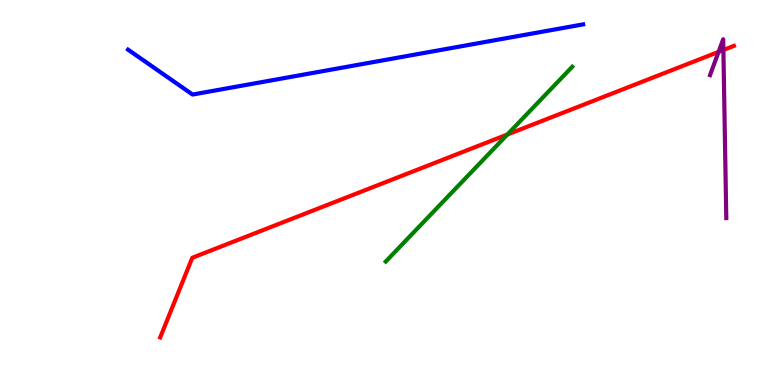[{'lines': ['blue', 'red'], 'intersections': []}, {'lines': ['green', 'red'], 'intersections': [{'x': 6.55, 'y': 6.51}]}, {'lines': ['purple', 'red'], 'intersections': [{'x': 9.27, 'y': 8.65}, {'x': 9.33, 'y': 8.7}]}, {'lines': ['blue', 'green'], 'intersections': []}, {'lines': ['blue', 'purple'], 'intersections': []}, {'lines': ['green', 'purple'], 'intersections': []}]